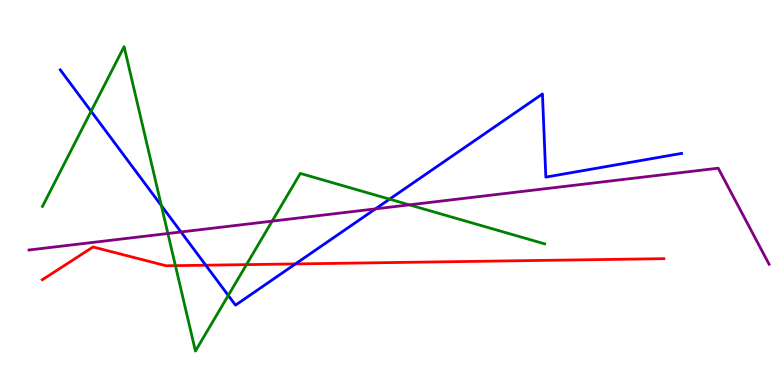[{'lines': ['blue', 'red'], 'intersections': [{'x': 2.65, 'y': 3.11}, {'x': 3.81, 'y': 3.14}]}, {'lines': ['green', 'red'], 'intersections': [{'x': 2.26, 'y': 3.1}, {'x': 3.18, 'y': 3.13}]}, {'lines': ['purple', 'red'], 'intersections': []}, {'lines': ['blue', 'green'], 'intersections': [{'x': 1.18, 'y': 7.11}, {'x': 2.08, 'y': 4.66}, {'x': 2.95, 'y': 2.33}, {'x': 5.03, 'y': 4.83}]}, {'lines': ['blue', 'purple'], 'intersections': [{'x': 2.34, 'y': 3.98}, {'x': 4.84, 'y': 4.57}]}, {'lines': ['green', 'purple'], 'intersections': [{'x': 2.17, 'y': 3.93}, {'x': 3.51, 'y': 4.26}, {'x': 5.28, 'y': 4.68}]}]